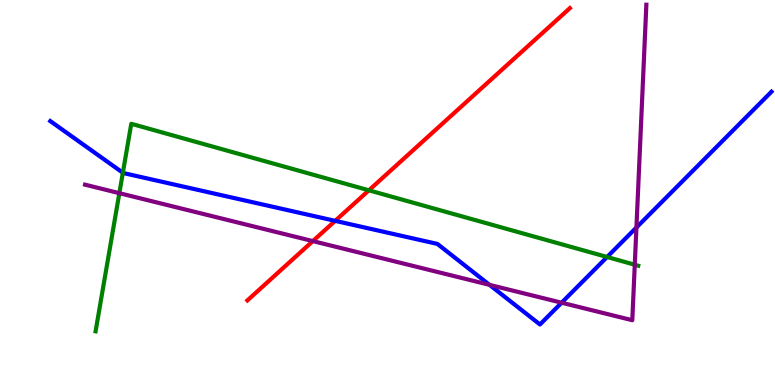[{'lines': ['blue', 'red'], 'intersections': [{'x': 4.32, 'y': 4.26}]}, {'lines': ['green', 'red'], 'intersections': [{'x': 4.76, 'y': 5.06}]}, {'lines': ['purple', 'red'], 'intersections': [{'x': 4.04, 'y': 3.74}]}, {'lines': ['blue', 'green'], 'intersections': [{'x': 1.59, 'y': 5.51}, {'x': 7.83, 'y': 3.32}]}, {'lines': ['blue', 'purple'], 'intersections': [{'x': 6.32, 'y': 2.6}, {'x': 7.25, 'y': 2.14}, {'x': 8.21, 'y': 4.09}]}, {'lines': ['green', 'purple'], 'intersections': [{'x': 1.54, 'y': 4.98}, {'x': 8.19, 'y': 3.12}]}]